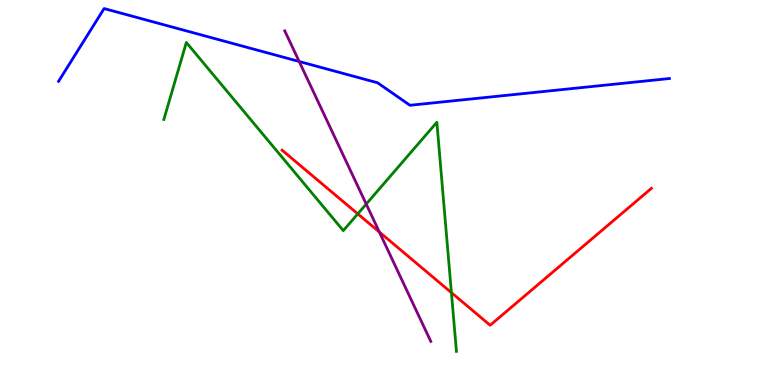[{'lines': ['blue', 'red'], 'intersections': []}, {'lines': ['green', 'red'], 'intersections': [{'x': 4.62, 'y': 4.45}, {'x': 5.82, 'y': 2.4}]}, {'lines': ['purple', 'red'], 'intersections': [{'x': 4.89, 'y': 3.97}]}, {'lines': ['blue', 'green'], 'intersections': []}, {'lines': ['blue', 'purple'], 'intersections': [{'x': 3.86, 'y': 8.4}]}, {'lines': ['green', 'purple'], 'intersections': [{'x': 4.73, 'y': 4.7}]}]